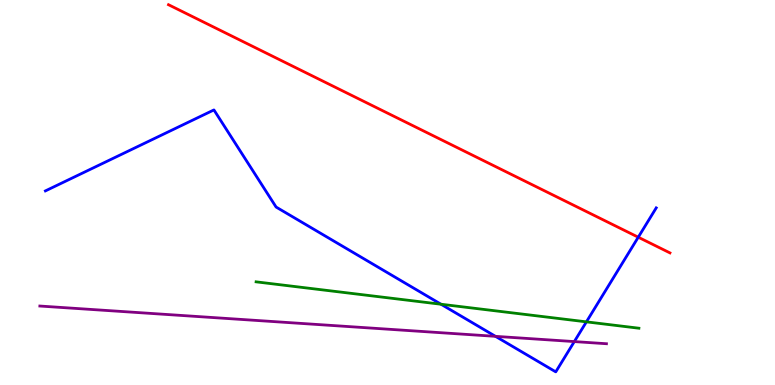[{'lines': ['blue', 'red'], 'intersections': [{'x': 8.24, 'y': 3.84}]}, {'lines': ['green', 'red'], 'intersections': []}, {'lines': ['purple', 'red'], 'intersections': []}, {'lines': ['blue', 'green'], 'intersections': [{'x': 5.69, 'y': 2.1}, {'x': 7.57, 'y': 1.64}]}, {'lines': ['blue', 'purple'], 'intersections': [{'x': 6.39, 'y': 1.26}, {'x': 7.41, 'y': 1.13}]}, {'lines': ['green', 'purple'], 'intersections': []}]